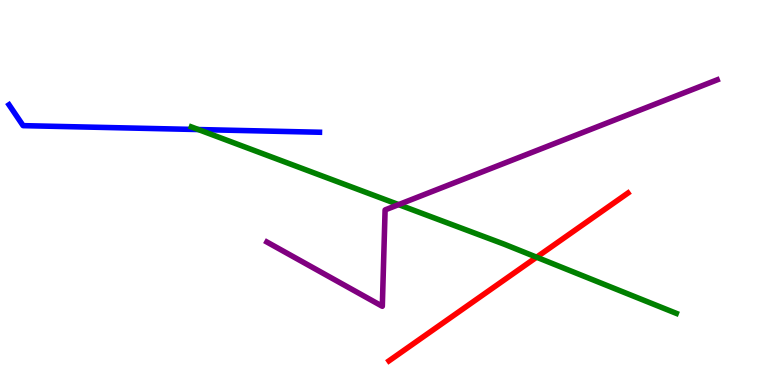[{'lines': ['blue', 'red'], 'intersections': []}, {'lines': ['green', 'red'], 'intersections': [{'x': 6.92, 'y': 3.32}]}, {'lines': ['purple', 'red'], 'intersections': []}, {'lines': ['blue', 'green'], 'intersections': [{'x': 2.56, 'y': 6.64}]}, {'lines': ['blue', 'purple'], 'intersections': []}, {'lines': ['green', 'purple'], 'intersections': [{'x': 5.14, 'y': 4.69}]}]